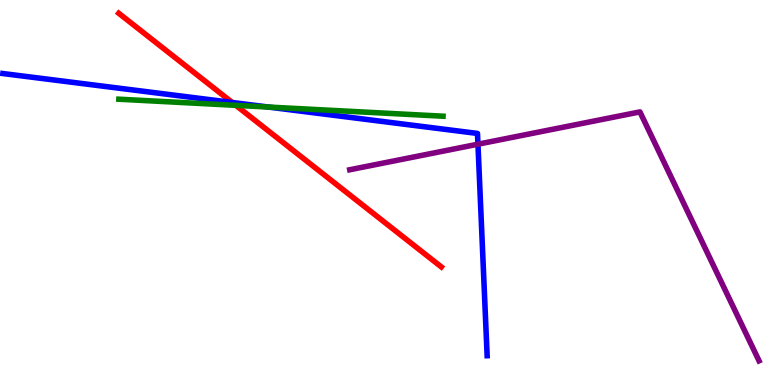[{'lines': ['blue', 'red'], 'intersections': [{'x': 3.0, 'y': 7.34}]}, {'lines': ['green', 'red'], 'intersections': [{'x': 3.04, 'y': 7.26}]}, {'lines': ['purple', 'red'], 'intersections': []}, {'lines': ['blue', 'green'], 'intersections': [{'x': 3.46, 'y': 7.22}]}, {'lines': ['blue', 'purple'], 'intersections': [{'x': 6.17, 'y': 6.25}]}, {'lines': ['green', 'purple'], 'intersections': []}]